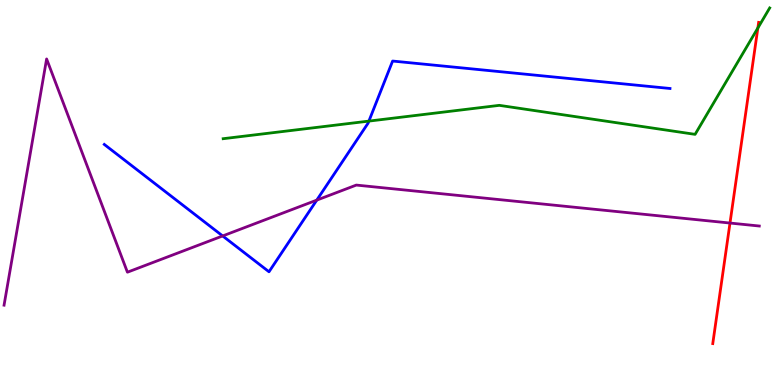[{'lines': ['blue', 'red'], 'intersections': []}, {'lines': ['green', 'red'], 'intersections': [{'x': 9.78, 'y': 9.27}]}, {'lines': ['purple', 'red'], 'intersections': [{'x': 9.42, 'y': 4.21}]}, {'lines': ['blue', 'green'], 'intersections': [{'x': 4.76, 'y': 6.85}]}, {'lines': ['blue', 'purple'], 'intersections': [{'x': 2.87, 'y': 3.87}, {'x': 4.09, 'y': 4.8}]}, {'lines': ['green', 'purple'], 'intersections': []}]